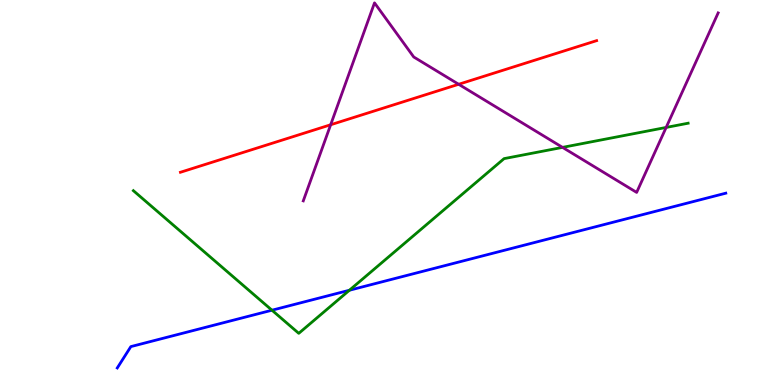[{'lines': ['blue', 'red'], 'intersections': []}, {'lines': ['green', 'red'], 'intersections': []}, {'lines': ['purple', 'red'], 'intersections': [{'x': 4.27, 'y': 6.76}, {'x': 5.92, 'y': 7.81}]}, {'lines': ['blue', 'green'], 'intersections': [{'x': 3.51, 'y': 1.94}, {'x': 4.51, 'y': 2.46}]}, {'lines': ['blue', 'purple'], 'intersections': []}, {'lines': ['green', 'purple'], 'intersections': [{'x': 7.26, 'y': 6.17}, {'x': 8.6, 'y': 6.69}]}]